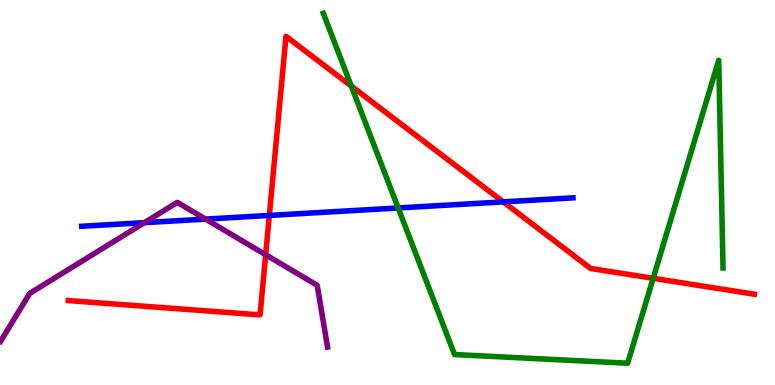[{'lines': ['blue', 'red'], 'intersections': [{'x': 3.48, 'y': 4.4}, {'x': 6.49, 'y': 4.76}]}, {'lines': ['green', 'red'], 'intersections': [{'x': 4.53, 'y': 7.76}, {'x': 8.43, 'y': 2.77}]}, {'lines': ['purple', 'red'], 'intersections': [{'x': 3.43, 'y': 3.38}]}, {'lines': ['blue', 'green'], 'intersections': [{'x': 5.14, 'y': 4.6}]}, {'lines': ['blue', 'purple'], 'intersections': [{'x': 1.86, 'y': 4.22}, {'x': 2.65, 'y': 4.31}]}, {'lines': ['green', 'purple'], 'intersections': []}]